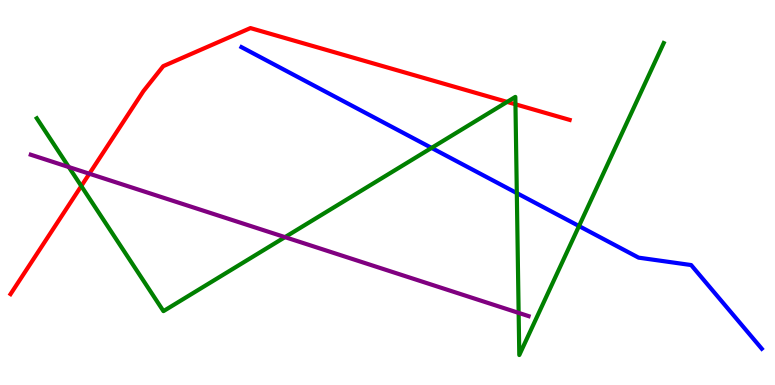[{'lines': ['blue', 'red'], 'intersections': []}, {'lines': ['green', 'red'], 'intersections': [{'x': 1.05, 'y': 5.17}, {'x': 6.54, 'y': 7.35}, {'x': 6.65, 'y': 7.29}]}, {'lines': ['purple', 'red'], 'intersections': [{'x': 1.15, 'y': 5.49}]}, {'lines': ['blue', 'green'], 'intersections': [{'x': 5.57, 'y': 6.16}, {'x': 6.67, 'y': 4.98}, {'x': 7.47, 'y': 4.13}]}, {'lines': ['blue', 'purple'], 'intersections': []}, {'lines': ['green', 'purple'], 'intersections': [{'x': 0.888, 'y': 5.66}, {'x': 3.68, 'y': 3.84}, {'x': 6.69, 'y': 1.87}]}]